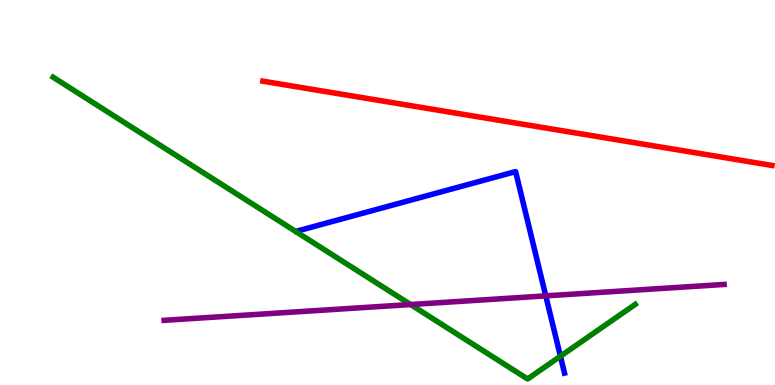[{'lines': ['blue', 'red'], 'intersections': []}, {'lines': ['green', 'red'], 'intersections': []}, {'lines': ['purple', 'red'], 'intersections': []}, {'lines': ['blue', 'green'], 'intersections': [{'x': 7.23, 'y': 0.747}]}, {'lines': ['blue', 'purple'], 'intersections': [{'x': 7.04, 'y': 2.31}]}, {'lines': ['green', 'purple'], 'intersections': [{'x': 5.3, 'y': 2.09}]}]